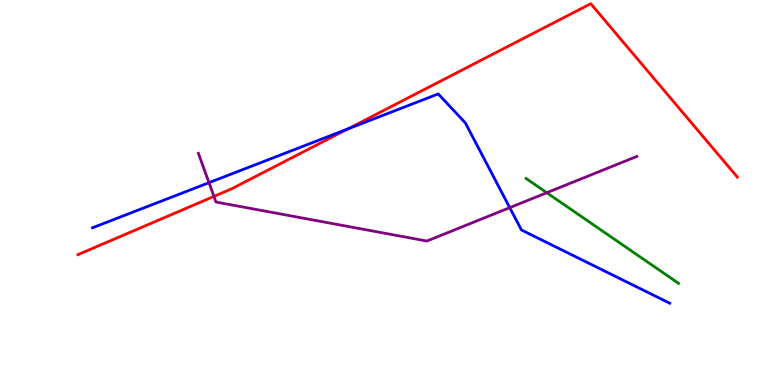[{'lines': ['blue', 'red'], 'intersections': [{'x': 4.49, 'y': 6.65}]}, {'lines': ['green', 'red'], 'intersections': []}, {'lines': ['purple', 'red'], 'intersections': [{'x': 2.76, 'y': 4.9}]}, {'lines': ['blue', 'green'], 'intersections': []}, {'lines': ['blue', 'purple'], 'intersections': [{'x': 2.7, 'y': 5.26}, {'x': 6.58, 'y': 4.61}]}, {'lines': ['green', 'purple'], 'intersections': [{'x': 7.06, 'y': 4.99}]}]